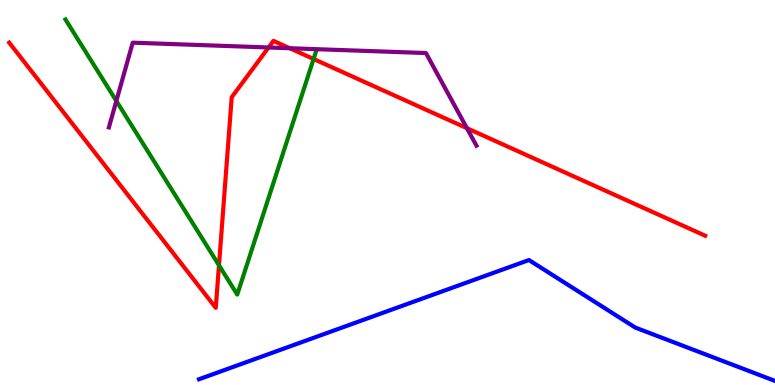[{'lines': ['blue', 'red'], 'intersections': []}, {'lines': ['green', 'red'], 'intersections': [{'x': 2.83, 'y': 3.11}, {'x': 4.05, 'y': 8.47}]}, {'lines': ['purple', 'red'], 'intersections': [{'x': 3.47, 'y': 8.77}, {'x': 3.74, 'y': 8.75}, {'x': 6.03, 'y': 6.67}]}, {'lines': ['blue', 'green'], 'intersections': []}, {'lines': ['blue', 'purple'], 'intersections': []}, {'lines': ['green', 'purple'], 'intersections': [{'x': 1.5, 'y': 7.38}]}]